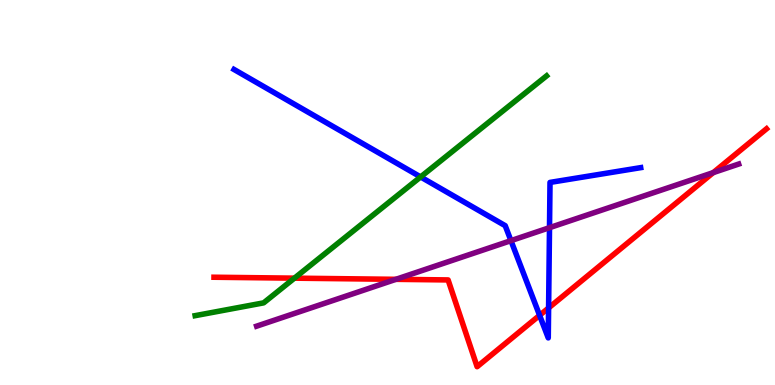[{'lines': ['blue', 'red'], 'intersections': [{'x': 6.96, 'y': 1.81}, {'x': 7.08, 'y': 2.0}]}, {'lines': ['green', 'red'], 'intersections': [{'x': 3.8, 'y': 2.78}]}, {'lines': ['purple', 'red'], 'intersections': [{'x': 5.11, 'y': 2.74}, {'x': 9.2, 'y': 5.52}]}, {'lines': ['blue', 'green'], 'intersections': [{'x': 5.43, 'y': 5.4}]}, {'lines': ['blue', 'purple'], 'intersections': [{'x': 6.59, 'y': 3.75}, {'x': 7.09, 'y': 4.09}]}, {'lines': ['green', 'purple'], 'intersections': []}]